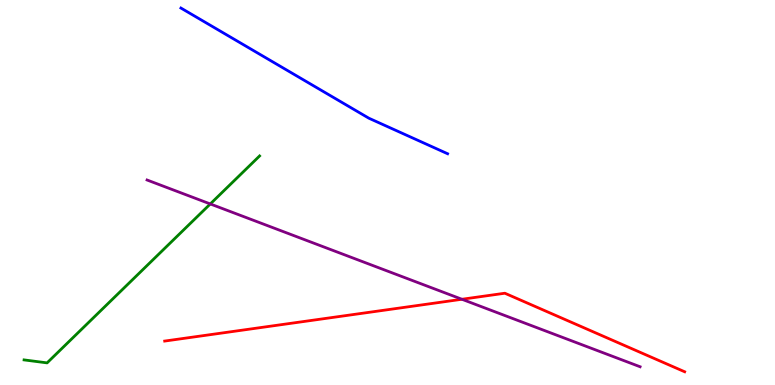[{'lines': ['blue', 'red'], 'intersections': []}, {'lines': ['green', 'red'], 'intersections': []}, {'lines': ['purple', 'red'], 'intersections': [{'x': 5.96, 'y': 2.23}]}, {'lines': ['blue', 'green'], 'intersections': []}, {'lines': ['blue', 'purple'], 'intersections': []}, {'lines': ['green', 'purple'], 'intersections': [{'x': 2.71, 'y': 4.7}]}]